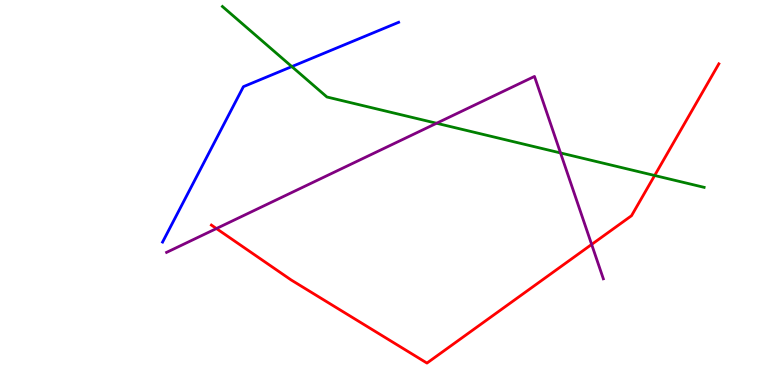[{'lines': ['blue', 'red'], 'intersections': []}, {'lines': ['green', 'red'], 'intersections': [{'x': 8.45, 'y': 5.44}]}, {'lines': ['purple', 'red'], 'intersections': [{'x': 2.79, 'y': 4.06}, {'x': 7.63, 'y': 3.65}]}, {'lines': ['blue', 'green'], 'intersections': [{'x': 3.77, 'y': 8.27}]}, {'lines': ['blue', 'purple'], 'intersections': []}, {'lines': ['green', 'purple'], 'intersections': [{'x': 5.63, 'y': 6.8}, {'x': 7.23, 'y': 6.03}]}]